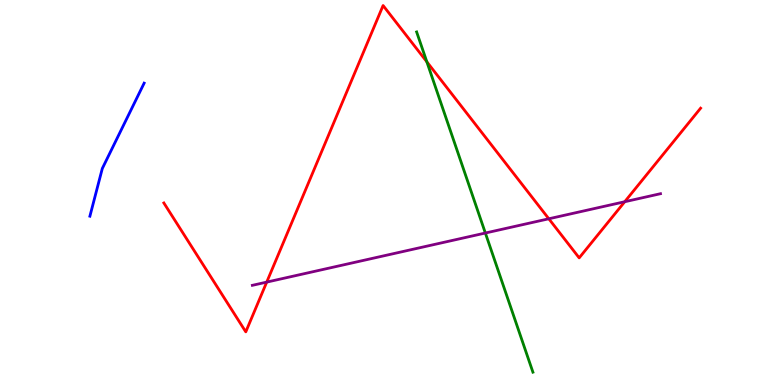[{'lines': ['blue', 'red'], 'intersections': []}, {'lines': ['green', 'red'], 'intersections': [{'x': 5.51, 'y': 8.39}]}, {'lines': ['purple', 'red'], 'intersections': [{'x': 3.44, 'y': 2.67}, {'x': 7.08, 'y': 4.32}, {'x': 8.06, 'y': 4.76}]}, {'lines': ['blue', 'green'], 'intersections': []}, {'lines': ['blue', 'purple'], 'intersections': []}, {'lines': ['green', 'purple'], 'intersections': [{'x': 6.26, 'y': 3.95}]}]